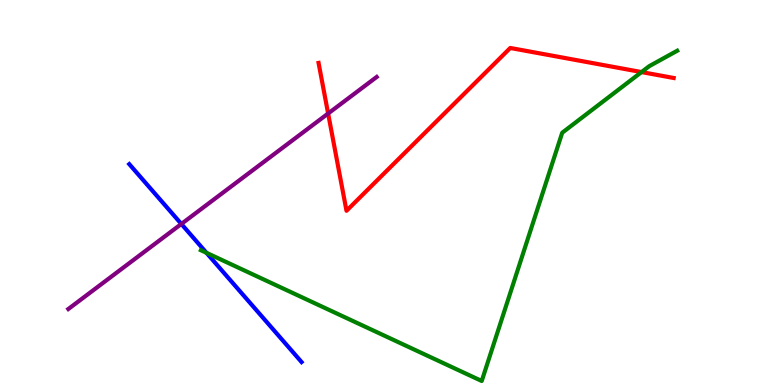[{'lines': ['blue', 'red'], 'intersections': []}, {'lines': ['green', 'red'], 'intersections': [{'x': 8.28, 'y': 8.13}]}, {'lines': ['purple', 'red'], 'intersections': [{'x': 4.23, 'y': 7.05}]}, {'lines': ['blue', 'green'], 'intersections': [{'x': 2.66, 'y': 3.43}]}, {'lines': ['blue', 'purple'], 'intersections': [{'x': 2.34, 'y': 4.18}]}, {'lines': ['green', 'purple'], 'intersections': []}]